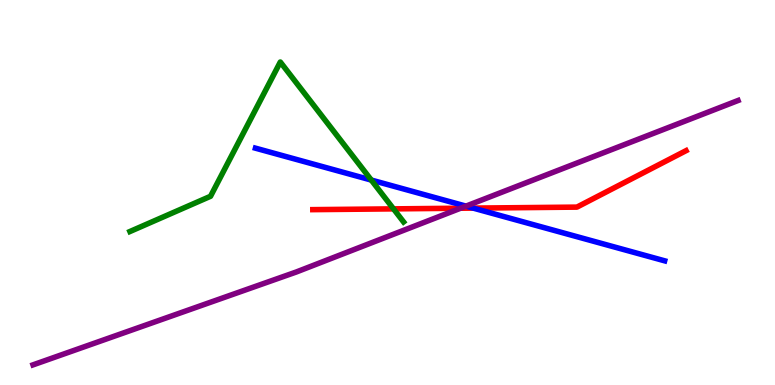[{'lines': ['blue', 'red'], 'intersections': [{'x': 6.11, 'y': 4.59}]}, {'lines': ['green', 'red'], 'intersections': [{'x': 5.08, 'y': 4.57}]}, {'lines': ['purple', 'red'], 'intersections': [{'x': 5.94, 'y': 4.59}]}, {'lines': ['blue', 'green'], 'intersections': [{'x': 4.79, 'y': 5.32}]}, {'lines': ['blue', 'purple'], 'intersections': [{'x': 6.01, 'y': 4.65}]}, {'lines': ['green', 'purple'], 'intersections': []}]